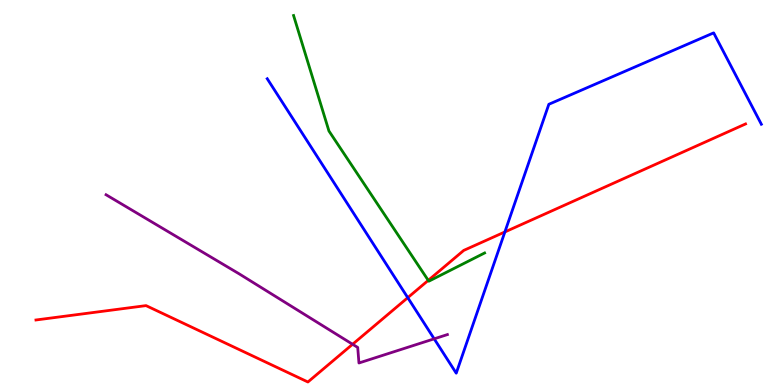[{'lines': ['blue', 'red'], 'intersections': [{'x': 5.26, 'y': 2.27}, {'x': 6.51, 'y': 3.98}]}, {'lines': ['green', 'red'], 'intersections': [{'x': 5.53, 'y': 2.72}]}, {'lines': ['purple', 'red'], 'intersections': [{'x': 4.55, 'y': 1.06}]}, {'lines': ['blue', 'green'], 'intersections': []}, {'lines': ['blue', 'purple'], 'intersections': [{'x': 5.6, 'y': 1.2}]}, {'lines': ['green', 'purple'], 'intersections': []}]